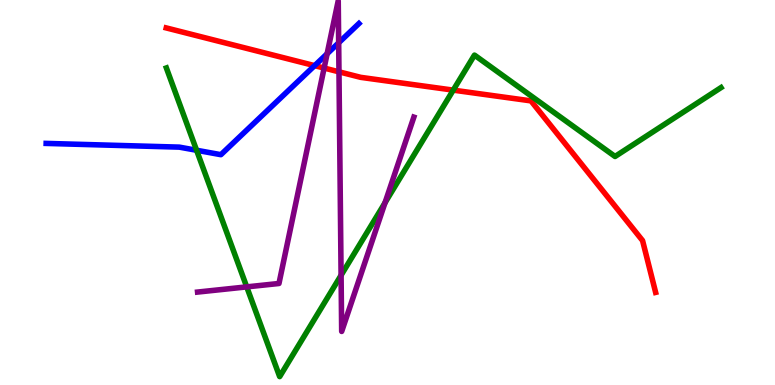[{'lines': ['blue', 'red'], 'intersections': [{'x': 4.06, 'y': 8.3}]}, {'lines': ['green', 'red'], 'intersections': [{'x': 5.85, 'y': 7.66}]}, {'lines': ['purple', 'red'], 'intersections': [{'x': 4.18, 'y': 8.23}, {'x': 4.37, 'y': 8.13}]}, {'lines': ['blue', 'green'], 'intersections': [{'x': 2.54, 'y': 6.1}]}, {'lines': ['blue', 'purple'], 'intersections': [{'x': 4.22, 'y': 8.6}, {'x': 4.37, 'y': 8.89}]}, {'lines': ['green', 'purple'], 'intersections': [{'x': 3.18, 'y': 2.55}, {'x': 4.4, 'y': 2.85}, {'x': 4.97, 'y': 4.73}]}]